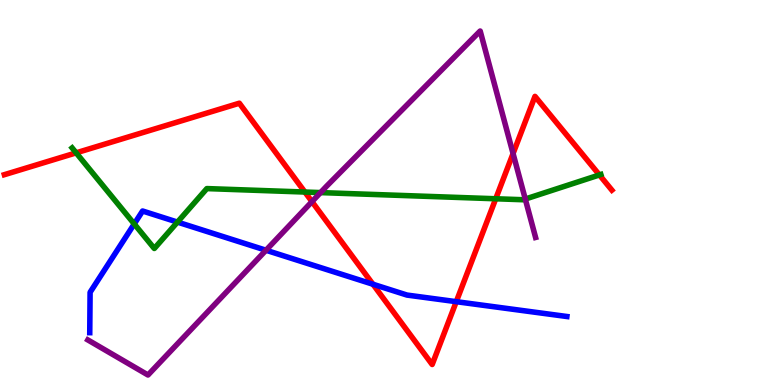[{'lines': ['blue', 'red'], 'intersections': [{'x': 4.81, 'y': 2.62}, {'x': 5.89, 'y': 2.16}]}, {'lines': ['green', 'red'], 'intersections': [{'x': 0.983, 'y': 6.03}, {'x': 3.93, 'y': 5.01}, {'x': 6.4, 'y': 4.84}, {'x': 7.73, 'y': 5.46}]}, {'lines': ['purple', 'red'], 'intersections': [{'x': 4.03, 'y': 4.76}, {'x': 6.62, 'y': 6.01}]}, {'lines': ['blue', 'green'], 'intersections': [{'x': 1.73, 'y': 4.18}, {'x': 2.29, 'y': 4.23}]}, {'lines': ['blue', 'purple'], 'intersections': [{'x': 3.43, 'y': 3.5}]}, {'lines': ['green', 'purple'], 'intersections': [{'x': 4.14, 'y': 5.0}, {'x': 6.78, 'y': 4.83}]}]